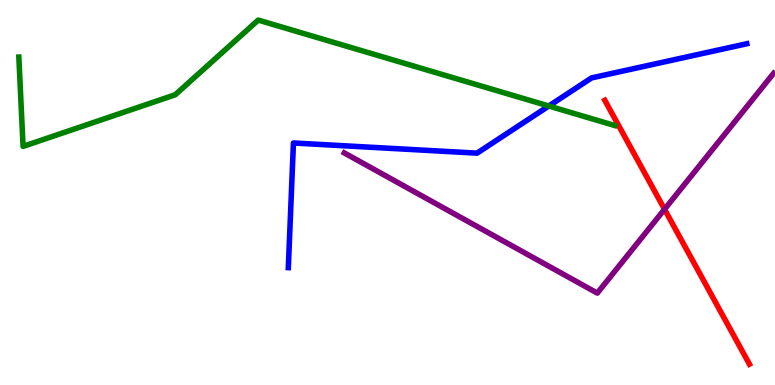[{'lines': ['blue', 'red'], 'intersections': []}, {'lines': ['green', 'red'], 'intersections': []}, {'lines': ['purple', 'red'], 'intersections': [{'x': 8.57, 'y': 4.56}]}, {'lines': ['blue', 'green'], 'intersections': [{'x': 7.08, 'y': 7.25}]}, {'lines': ['blue', 'purple'], 'intersections': []}, {'lines': ['green', 'purple'], 'intersections': []}]